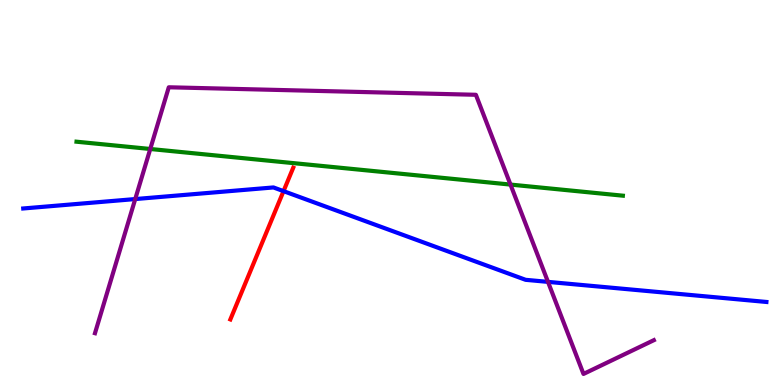[{'lines': ['blue', 'red'], 'intersections': [{'x': 3.66, 'y': 5.04}]}, {'lines': ['green', 'red'], 'intersections': []}, {'lines': ['purple', 'red'], 'intersections': []}, {'lines': ['blue', 'green'], 'intersections': []}, {'lines': ['blue', 'purple'], 'intersections': [{'x': 1.75, 'y': 4.83}, {'x': 7.07, 'y': 2.68}]}, {'lines': ['green', 'purple'], 'intersections': [{'x': 1.94, 'y': 6.13}, {'x': 6.59, 'y': 5.21}]}]